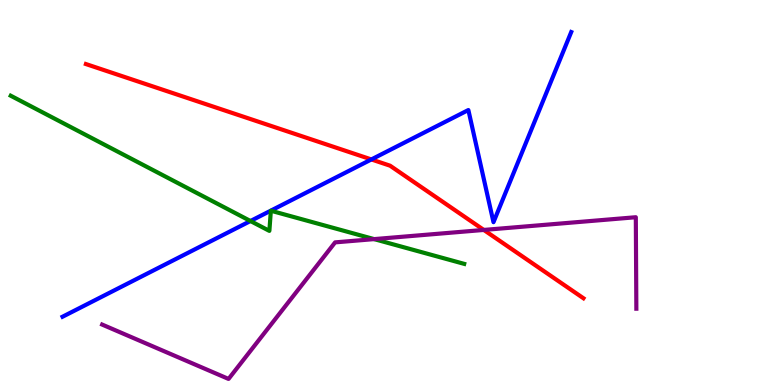[{'lines': ['blue', 'red'], 'intersections': [{'x': 4.79, 'y': 5.86}]}, {'lines': ['green', 'red'], 'intersections': []}, {'lines': ['purple', 'red'], 'intersections': [{'x': 6.24, 'y': 4.03}]}, {'lines': ['blue', 'green'], 'intersections': [{'x': 3.23, 'y': 4.26}]}, {'lines': ['blue', 'purple'], 'intersections': []}, {'lines': ['green', 'purple'], 'intersections': [{'x': 4.83, 'y': 3.79}]}]